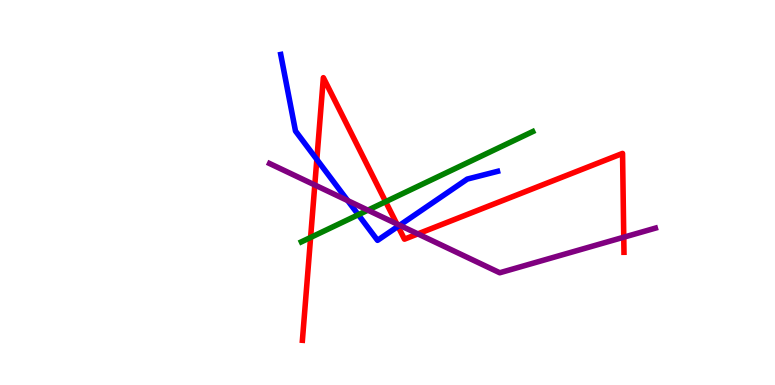[{'lines': ['blue', 'red'], 'intersections': [{'x': 4.09, 'y': 5.86}, {'x': 5.14, 'y': 4.12}]}, {'lines': ['green', 'red'], 'intersections': [{'x': 4.01, 'y': 3.83}, {'x': 4.98, 'y': 4.76}]}, {'lines': ['purple', 'red'], 'intersections': [{'x': 4.06, 'y': 5.2}, {'x': 5.12, 'y': 4.18}, {'x': 5.39, 'y': 3.92}, {'x': 8.05, 'y': 3.84}]}, {'lines': ['blue', 'green'], 'intersections': [{'x': 4.62, 'y': 4.42}]}, {'lines': ['blue', 'purple'], 'intersections': [{'x': 4.49, 'y': 4.79}, {'x': 5.16, 'y': 4.15}]}, {'lines': ['green', 'purple'], 'intersections': [{'x': 4.75, 'y': 4.54}]}]